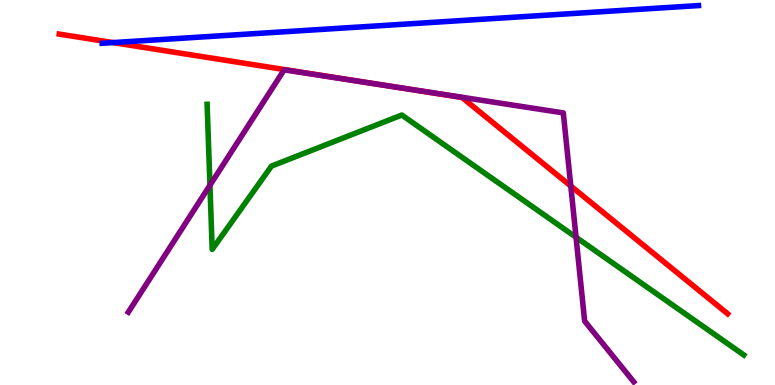[{'lines': ['blue', 'red'], 'intersections': [{'x': 1.46, 'y': 8.89}]}, {'lines': ['green', 'red'], 'intersections': []}, {'lines': ['purple', 'red'], 'intersections': [{'x': 4.97, 'y': 7.78}, {'x': 7.37, 'y': 5.17}]}, {'lines': ['blue', 'green'], 'intersections': []}, {'lines': ['blue', 'purple'], 'intersections': []}, {'lines': ['green', 'purple'], 'intersections': [{'x': 2.71, 'y': 5.19}, {'x': 7.43, 'y': 3.84}]}]